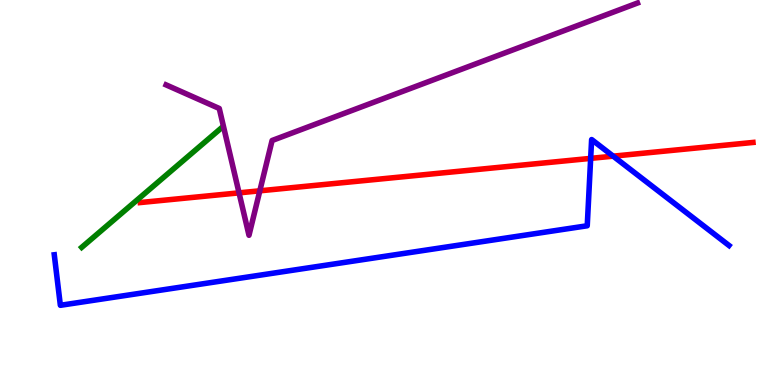[{'lines': ['blue', 'red'], 'intersections': [{'x': 7.62, 'y': 5.89}, {'x': 7.91, 'y': 5.94}]}, {'lines': ['green', 'red'], 'intersections': []}, {'lines': ['purple', 'red'], 'intersections': [{'x': 3.08, 'y': 4.99}, {'x': 3.35, 'y': 5.04}]}, {'lines': ['blue', 'green'], 'intersections': []}, {'lines': ['blue', 'purple'], 'intersections': []}, {'lines': ['green', 'purple'], 'intersections': []}]